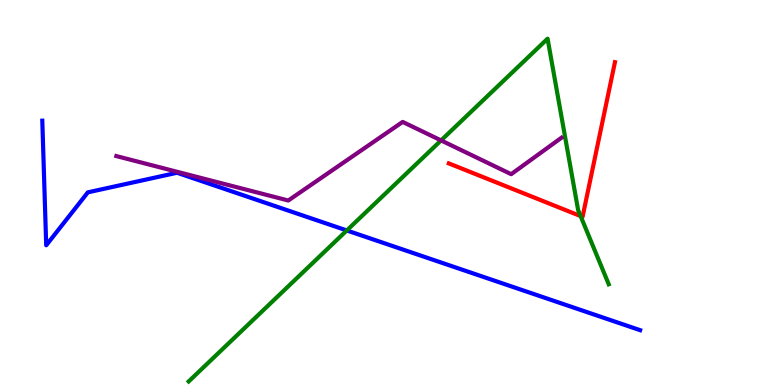[{'lines': ['blue', 'red'], 'intersections': []}, {'lines': ['green', 'red'], 'intersections': [{'x': 7.49, 'y': 4.39}]}, {'lines': ['purple', 'red'], 'intersections': []}, {'lines': ['blue', 'green'], 'intersections': [{'x': 4.47, 'y': 4.01}]}, {'lines': ['blue', 'purple'], 'intersections': []}, {'lines': ['green', 'purple'], 'intersections': [{'x': 5.69, 'y': 6.35}]}]